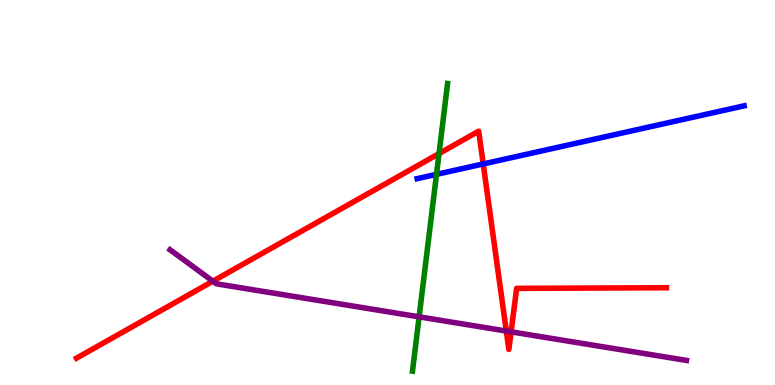[{'lines': ['blue', 'red'], 'intersections': [{'x': 6.23, 'y': 5.74}]}, {'lines': ['green', 'red'], 'intersections': [{'x': 5.66, 'y': 6.01}]}, {'lines': ['purple', 'red'], 'intersections': [{'x': 2.75, 'y': 2.7}, {'x': 6.53, 'y': 1.4}, {'x': 6.59, 'y': 1.38}]}, {'lines': ['blue', 'green'], 'intersections': [{'x': 5.63, 'y': 5.47}]}, {'lines': ['blue', 'purple'], 'intersections': []}, {'lines': ['green', 'purple'], 'intersections': [{'x': 5.41, 'y': 1.77}]}]